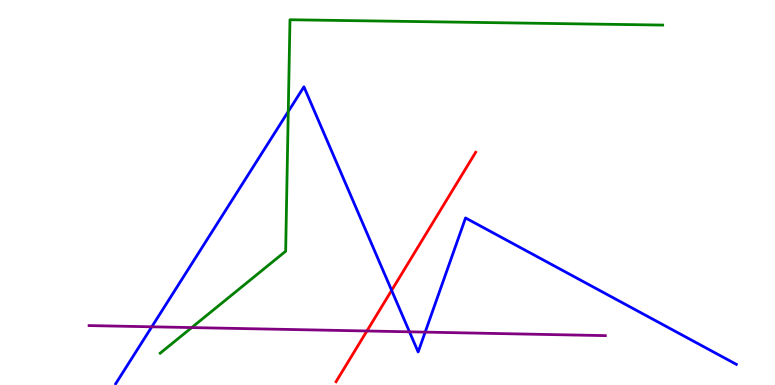[{'lines': ['blue', 'red'], 'intersections': [{'x': 5.05, 'y': 2.46}]}, {'lines': ['green', 'red'], 'intersections': []}, {'lines': ['purple', 'red'], 'intersections': [{'x': 4.73, 'y': 1.4}]}, {'lines': ['blue', 'green'], 'intersections': [{'x': 3.72, 'y': 7.1}]}, {'lines': ['blue', 'purple'], 'intersections': [{'x': 1.96, 'y': 1.51}, {'x': 5.28, 'y': 1.38}, {'x': 5.49, 'y': 1.37}]}, {'lines': ['green', 'purple'], 'intersections': [{'x': 2.47, 'y': 1.49}]}]